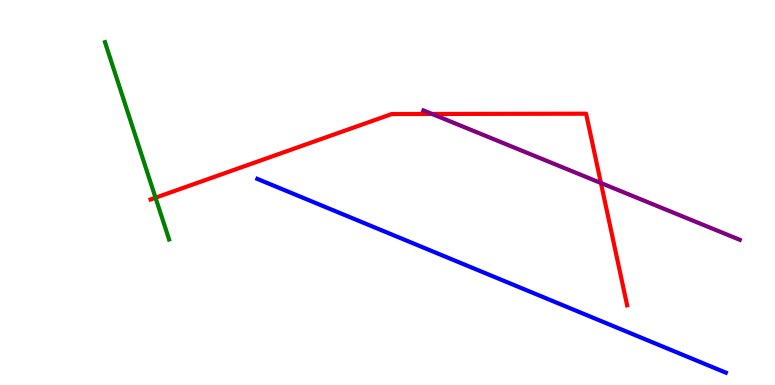[{'lines': ['blue', 'red'], 'intersections': []}, {'lines': ['green', 'red'], 'intersections': [{'x': 2.01, 'y': 4.86}]}, {'lines': ['purple', 'red'], 'intersections': [{'x': 5.57, 'y': 7.04}, {'x': 7.75, 'y': 5.25}]}, {'lines': ['blue', 'green'], 'intersections': []}, {'lines': ['blue', 'purple'], 'intersections': []}, {'lines': ['green', 'purple'], 'intersections': []}]